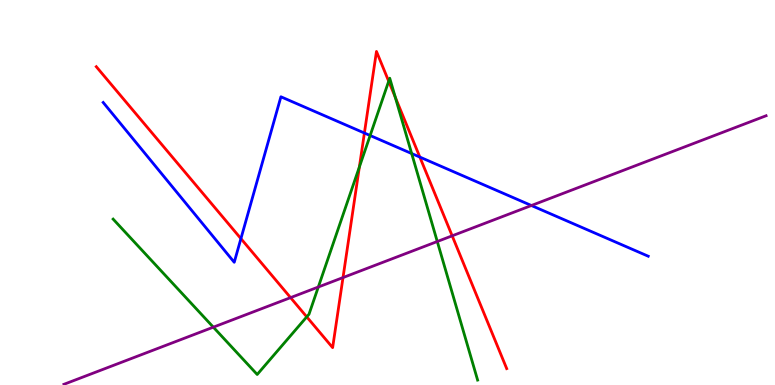[{'lines': ['blue', 'red'], 'intersections': [{'x': 3.11, 'y': 3.8}, {'x': 4.7, 'y': 6.55}, {'x': 5.42, 'y': 5.92}]}, {'lines': ['green', 'red'], 'intersections': [{'x': 3.96, 'y': 1.77}, {'x': 4.64, 'y': 5.66}, {'x': 5.02, 'y': 7.89}, {'x': 5.1, 'y': 7.47}]}, {'lines': ['purple', 'red'], 'intersections': [{'x': 3.75, 'y': 2.27}, {'x': 4.43, 'y': 2.79}, {'x': 5.83, 'y': 3.87}]}, {'lines': ['blue', 'green'], 'intersections': [{'x': 4.78, 'y': 6.48}, {'x': 5.31, 'y': 6.01}]}, {'lines': ['blue', 'purple'], 'intersections': [{'x': 6.86, 'y': 4.66}]}, {'lines': ['green', 'purple'], 'intersections': [{'x': 2.75, 'y': 1.5}, {'x': 4.11, 'y': 2.55}, {'x': 5.64, 'y': 3.73}]}]